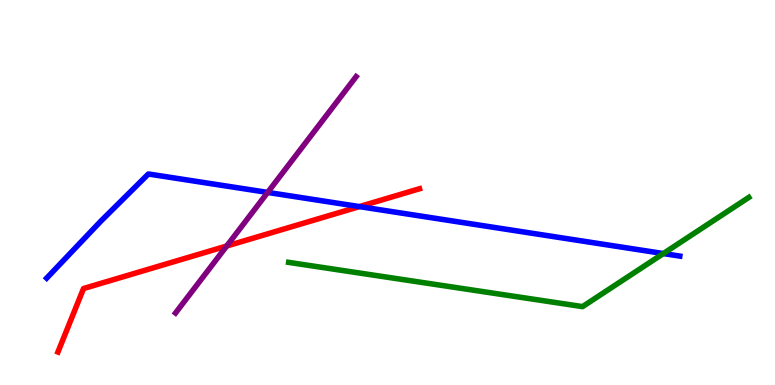[{'lines': ['blue', 'red'], 'intersections': [{'x': 4.64, 'y': 4.63}]}, {'lines': ['green', 'red'], 'intersections': []}, {'lines': ['purple', 'red'], 'intersections': [{'x': 2.93, 'y': 3.61}]}, {'lines': ['blue', 'green'], 'intersections': [{'x': 8.56, 'y': 3.41}]}, {'lines': ['blue', 'purple'], 'intersections': [{'x': 3.45, 'y': 5.0}]}, {'lines': ['green', 'purple'], 'intersections': []}]